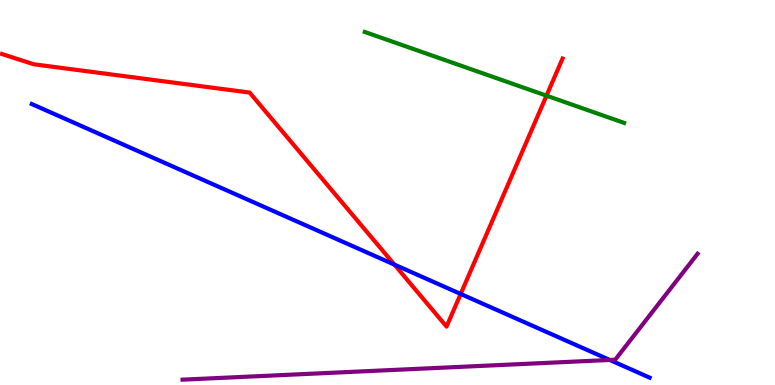[{'lines': ['blue', 'red'], 'intersections': [{'x': 5.09, 'y': 3.13}, {'x': 5.94, 'y': 2.36}]}, {'lines': ['green', 'red'], 'intersections': [{'x': 7.05, 'y': 7.52}]}, {'lines': ['purple', 'red'], 'intersections': []}, {'lines': ['blue', 'green'], 'intersections': []}, {'lines': ['blue', 'purple'], 'intersections': [{'x': 7.87, 'y': 0.65}]}, {'lines': ['green', 'purple'], 'intersections': []}]